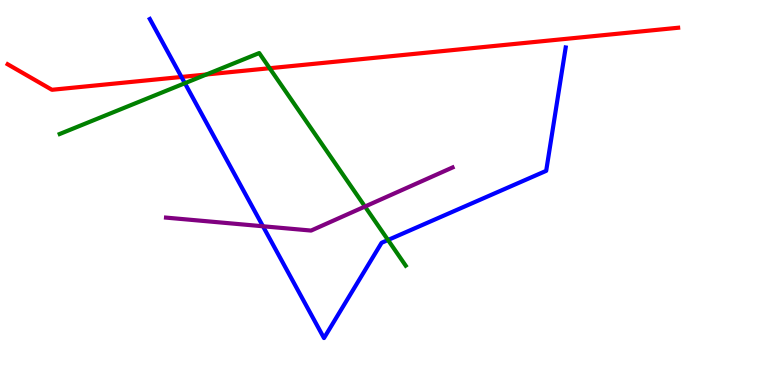[{'lines': ['blue', 'red'], 'intersections': [{'x': 2.34, 'y': 8.0}]}, {'lines': ['green', 'red'], 'intersections': [{'x': 2.66, 'y': 8.07}, {'x': 3.48, 'y': 8.23}]}, {'lines': ['purple', 'red'], 'intersections': []}, {'lines': ['blue', 'green'], 'intersections': [{'x': 2.39, 'y': 7.84}, {'x': 5.01, 'y': 3.77}]}, {'lines': ['blue', 'purple'], 'intersections': [{'x': 3.39, 'y': 4.12}]}, {'lines': ['green', 'purple'], 'intersections': [{'x': 4.71, 'y': 4.64}]}]